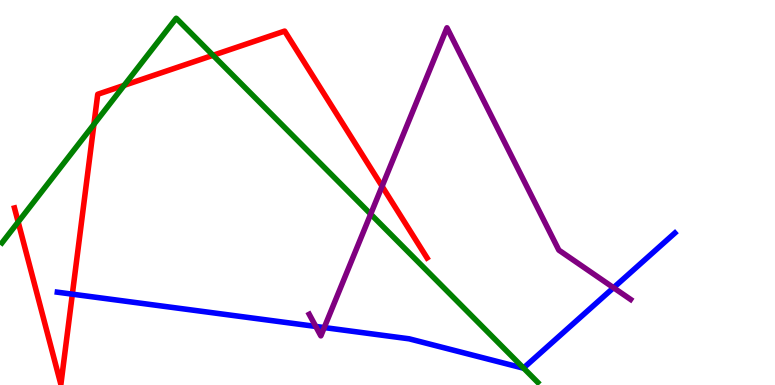[{'lines': ['blue', 'red'], 'intersections': [{'x': 0.934, 'y': 2.36}]}, {'lines': ['green', 'red'], 'intersections': [{'x': 0.234, 'y': 4.23}, {'x': 1.21, 'y': 6.77}, {'x': 1.6, 'y': 7.78}, {'x': 2.75, 'y': 8.56}]}, {'lines': ['purple', 'red'], 'intersections': [{'x': 4.93, 'y': 5.16}]}, {'lines': ['blue', 'green'], 'intersections': [{'x': 6.76, 'y': 0.441}]}, {'lines': ['blue', 'purple'], 'intersections': [{'x': 4.07, 'y': 1.52}, {'x': 4.18, 'y': 1.49}, {'x': 7.92, 'y': 2.53}]}, {'lines': ['green', 'purple'], 'intersections': [{'x': 4.78, 'y': 4.44}]}]